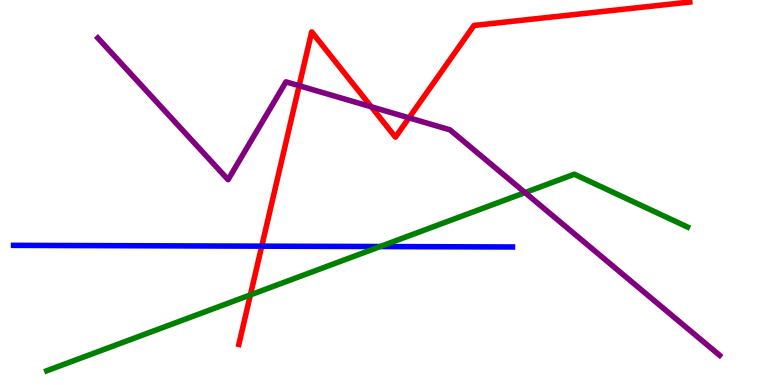[{'lines': ['blue', 'red'], 'intersections': [{'x': 3.38, 'y': 3.61}]}, {'lines': ['green', 'red'], 'intersections': [{'x': 3.23, 'y': 2.34}]}, {'lines': ['purple', 'red'], 'intersections': [{'x': 3.86, 'y': 7.77}, {'x': 4.79, 'y': 7.23}, {'x': 5.28, 'y': 6.94}]}, {'lines': ['blue', 'green'], 'intersections': [{'x': 4.91, 'y': 3.6}]}, {'lines': ['blue', 'purple'], 'intersections': []}, {'lines': ['green', 'purple'], 'intersections': [{'x': 6.77, 'y': 5.0}]}]